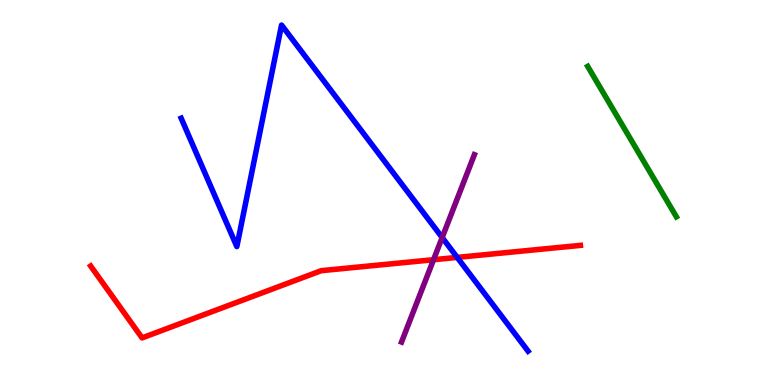[{'lines': ['blue', 'red'], 'intersections': [{'x': 5.9, 'y': 3.31}]}, {'lines': ['green', 'red'], 'intersections': []}, {'lines': ['purple', 'red'], 'intersections': [{'x': 5.59, 'y': 3.25}]}, {'lines': ['blue', 'green'], 'intersections': []}, {'lines': ['blue', 'purple'], 'intersections': [{'x': 5.71, 'y': 3.83}]}, {'lines': ['green', 'purple'], 'intersections': []}]